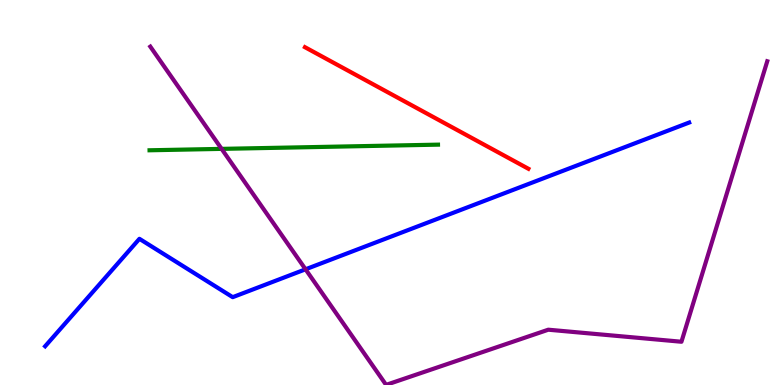[{'lines': ['blue', 'red'], 'intersections': []}, {'lines': ['green', 'red'], 'intersections': []}, {'lines': ['purple', 'red'], 'intersections': []}, {'lines': ['blue', 'green'], 'intersections': []}, {'lines': ['blue', 'purple'], 'intersections': [{'x': 3.94, 'y': 3.01}]}, {'lines': ['green', 'purple'], 'intersections': [{'x': 2.86, 'y': 6.13}]}]